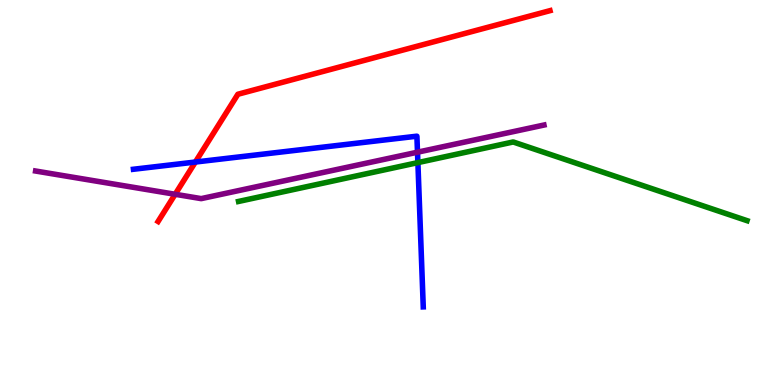[{'lines': ['blue', 'red'], 'intersections': [{'x': 2.52, 'y': 5.79}]}, {'lines': ['green', 'red'], 'intersections': []}, {'lines': ['purple', 'red'], 'intersections': [{'x': 2.26, 'y': 4.95}]}, {'lines': ['blue', 'green'], 'intersections': [{'x': 5.39, 'y': 5.78}]}, {'lines': ['blue', 'purple'], 'intersections': [{'x': 5.39, 'y': 6.05}]}, {'lines': ['green', 'purple'], 'intersections': []}]